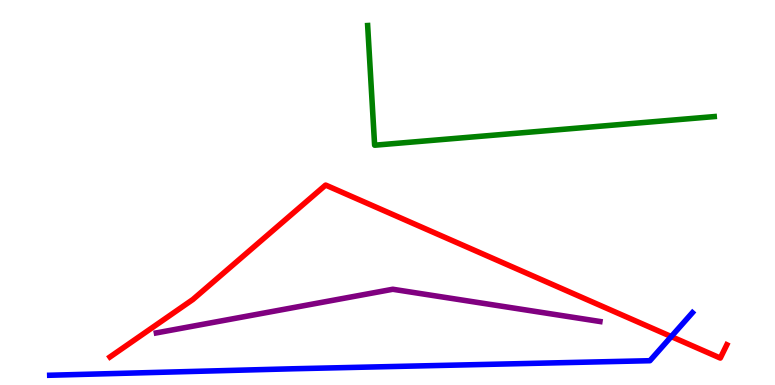[{'lines': ['blue', 'red'], 'intersections': [{'x': 8.66, 'y': 1.26}]}, {'lines': ['green', 'red'], 'intersections': []}, {'lines': ['purple', 'red'], 'intersections': []}, {'lines': ['blue', 'green'], 'intersections': []}, {'lines': ['blue', 'purple'], 'intersections': []}, {'lines': ['green', 'purple'], 'intersections': []}]